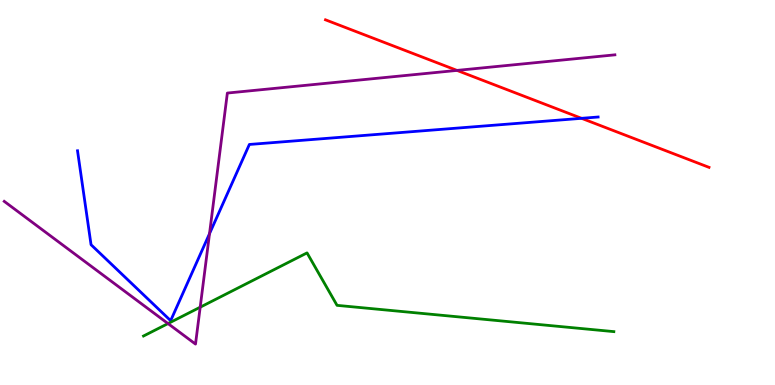[{'lines': ['blue', 'red'], 'intersections': [{'x': 7.5, 'y': 6.93}]}, {'lines': ['green', 'red'], 'intersections': []}, {'lines': ['purple', 'red'], 'intersections': [{'x': 5.9, 'y': 8.17}]}, {'lines': ['blue', 'green'], 'intersections': []}, {'lines': ['blue', 'purple'], 'intersections': [{'x': 2.7, 'y': 3.93}]}, {'lines': ['green', 'purple'], 'intersections': [{'x': 2.17, 'y': 1.6}, {'x': 2.58, 'y': 2.02}]}]